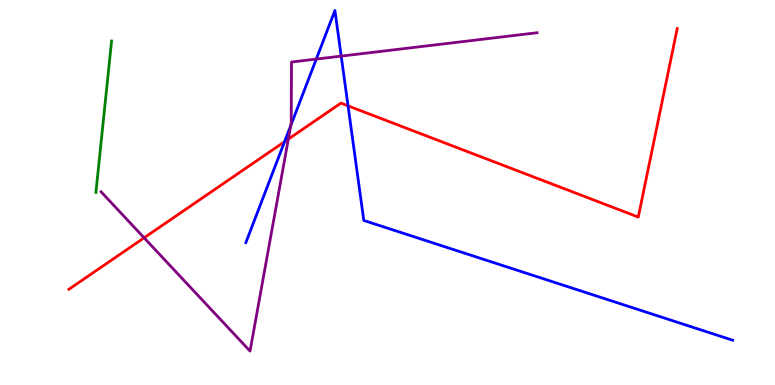[{'lines': ['blue', 'red'], 'intersections': [{'x': 3.67, 'y': 6.32}, {'x': 4.49, 'y': 7.25}]}, {'lines': ['green', 'red'], 'intersections': []}, {'lines': ['purple', 'red'], 'intersections': [{'x': 1.86, 'y': 3.82}, {'x': 3.72, 'y': 6.39}]}, {'lines': ['blue', 'green'], 'intersections': []}, {'lines': ['blue', 'purple'], 'intersections': [{'x': 3.75, 'y': 6.74}, {'x': 4.08, 'y': 8.47}, {'x': 4.4, 'y': 8.54}]}, {'lines': ['green', 'purple'], 'intersections': []}]